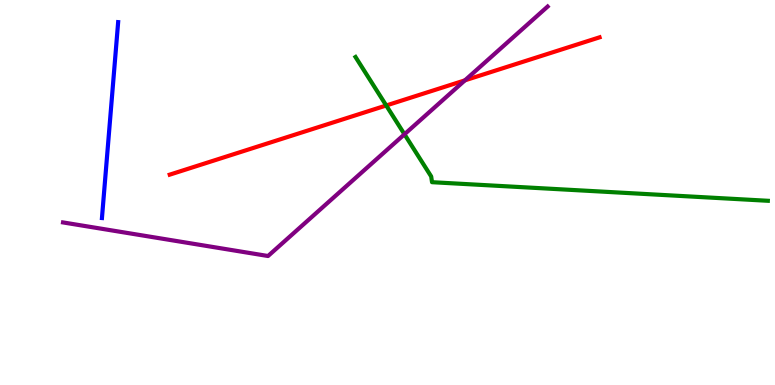[{'lines': ['blue', 'red'], 'intersections': []}, {'lines': ['green', 'red'], 'intersections': [{'x': 4.98, 'y': 7.26}]}, {'lines': ['purple', 'red'], 'intersections': [{'x': 6.0, 'y': 7.91}]}, {'lines': ['blue', 'green'], 'intersections': []}, {'lines': ['blue', 'purple'], 'intersections': []}, {'lines': ['green', 'purple'], 'intersections': [{'x': 5.22, 'y': 6.51}]}]